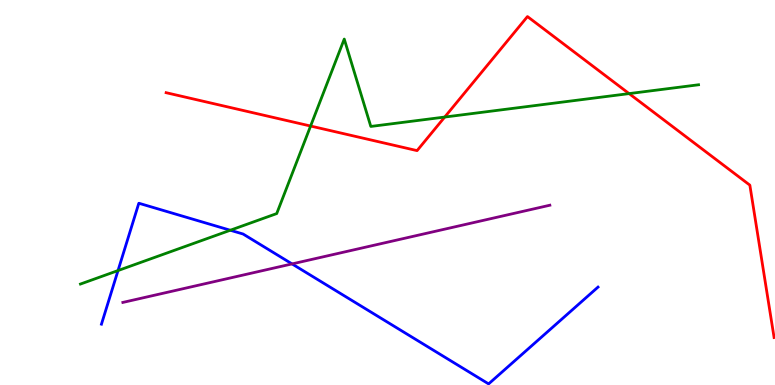[{'lines': ['blue', 'red'], 'intersections': []}, {'lines': ['green', 'red'], 'intersections': [{'x': 4.01, 'y': 6.73}, {'x': 5.74, 'y': 6.96}, {'x': 8.12, 'y': 7.57}]}, {'lines': ['purple', 'red'], 'intersections': []}, {'lines': ['blue', 'green'], 'intersections': [{'x': 1.52, 'y': 2.97}, {'x': 2.97, 'y': 4.02}]}, {'lines': ['blue', 'purple'], 'intersections': [{'x': 3.77, 'y': 3.15}]}, {'lines': ['green', 'purple'], 'intersections': []}]